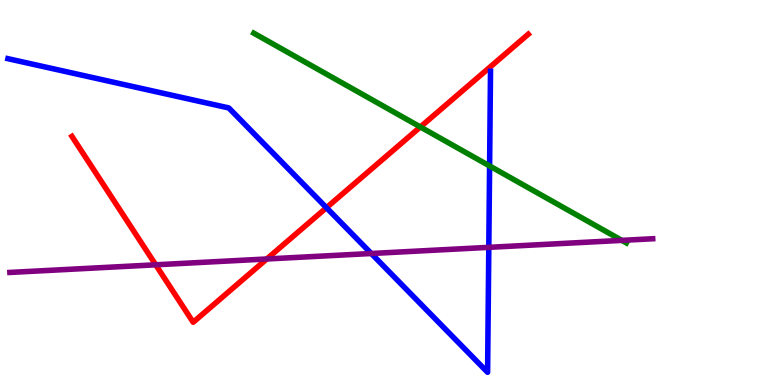[{'lines': ['blue', 'red'], 'intersections': [{'x': 4.21, 'y': 4.61}]}, {'lines': ['green', 'red'], 'intersections': [{'x': 5.42, 'y': 6.7}]}, {'lines': ['purple', 'red'], 'intersections': [{'x': 2.01, 'y': 3.12}, {'x': 3.44, 'y': 3.27}]}, {'lines': ['blue', 'green'], 'intersections': [{'x': 6.32, 'y': 5.69}]}, {'lines': ['blue', 'purple'], 'intersections': [{'x': 4.79, 'y': 3.42}, {'x': 6.31, 'y': 3.58}]}, {'lines': ['green', 'purple'], 'intersections': [{'x': 8.02, 'y': 3.76}]}]